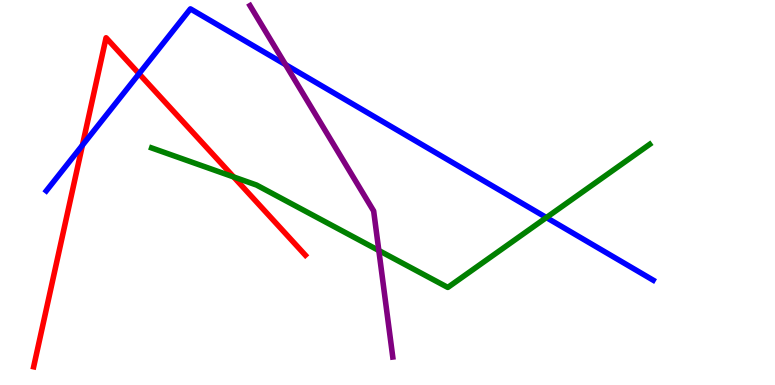[{'lines': ['blue', 'red'], 'intersections': [{'x': 1.06, 'y': 6.23}, {'x': 1.79, 'y': 8.08}]}, {'lines': ['green', 'red'], 'intersections': [{'x': 3.01, 'y': 5.4}]}, {'lines': ['purple', 'red'], 'intersections': []}, {'lines': ['blue', 'green'], 'intersections': [{'x': 7.05, 'y': 4.35}]}, {'lines': ['blue', 'purple'], 'intersections': [{'x': 3.68, 'y': 8.32}]}, {'lines': ['green', 'purple'], 'intersections': [{'x': 4.89, 'y': 3.49}]}]